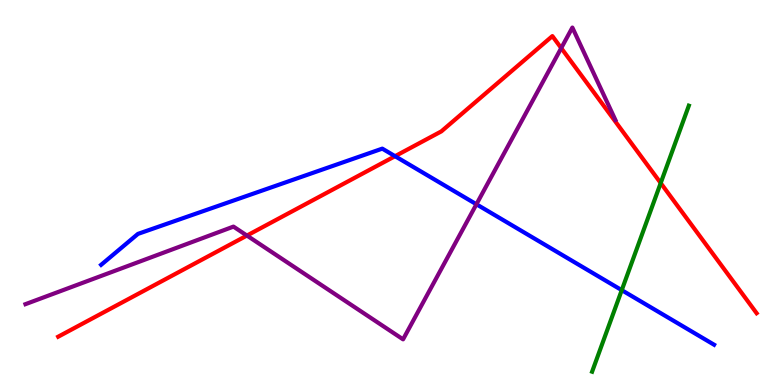[{'lines': ['blue', 'red'], 'intersections': [{'x': 5.1, 'y': 5.94}]}, {'lines': ['green', 'red'], 'intersections': [{'x': 8.53, 'y': 5.25}]}, {'lines': ['purple', 'red'], 'intersections': [{'x': 3.19, 'y': 3.88}, {'x': 7.24, 'y': 8.75}]}, {'lines': ['blue', 'green'], 'intersections': [{'x': 8.02, 'y': 2.46}]}, {'lines': ['blue', 'purple'], 'intersections': [{'x': 6.15, 'y': 4.69}]}, {'lines': ['green', 'purple'], 'intersections': []}]